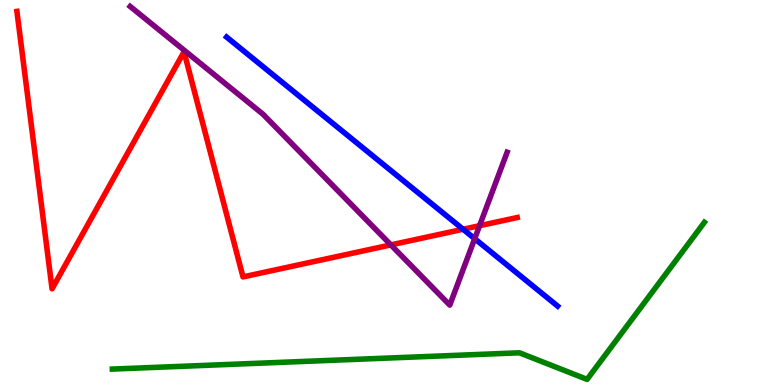[{'lines': ['blue', 'red'], 'intersections': [{'x': 5.98, 'y': 4.05}]}, {'lines': ['green', 'red'], 'intersections': []}, {'lines': ['purple', 'red'], 'intersections': [{'x': 5.04, 'y': 3.64}, {'x': 6.19, 'y': 4.14}]}, {'lines': ['blue', 'green'], 'intersections': []}, {'lines': ['blue', 'purple'], 'intersections': [{'x': 6.13, 'y': 3.8}]}, {'lines': ['green', 'purple'], 'intersections': []}]